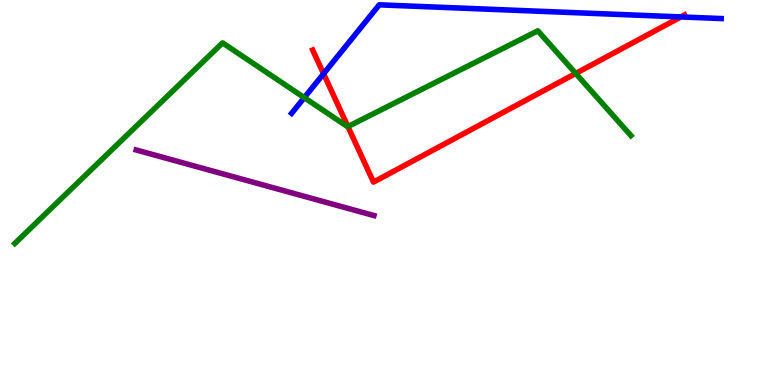[{'lines': ['blue', 'red'], 'intersections': [{'x': 4.18, 'y': 8.08}, {'x': 8.79, 'y': 9.56}]}, {'lines': ['green', 'red'], 'intersections': [{'x': 4.49, 'y': 6.71}, {'x': 7.43, 'y': 8.09}]}, {'lines': ['purple', 'red'], 'intersections': []}, {'lines': ['blue', 'green'], 'intersections': [{'x': 3.93, 'y': 7.46}]}, {'lines': ['blue', 'purple'], 'intersections': []}, {'lines': ['green', 'purple'], 'intersections': []}]